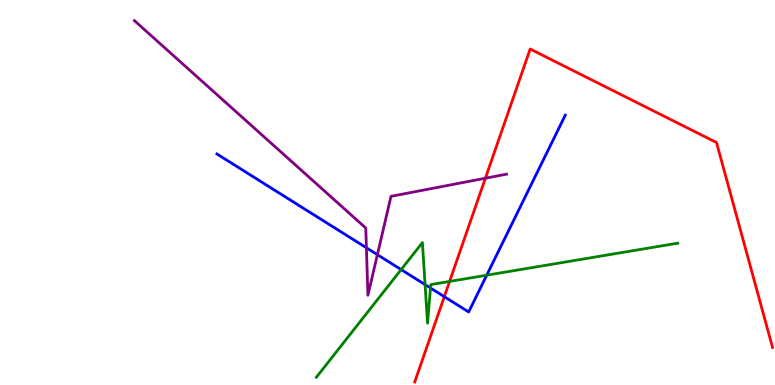[{'lines': ['blue', 'red'], 'intersections': [{'x': 5.73, 'y': 2.29}]}, {'lines': ['green', 'red'], 'intersections': [{'x': 5.8, 'y': 2.69}]}, {'lines': ['purple', 'red'], 'intersections': [{'x': 6.26, 'y': 5.37}]}, {'lines': ['blue', 'green'], 'intersections': [{'x': 5.18, 'y': 3.0}, {'x': 5.48, 'y': 2.61}, {'x': 5.56, 'y': 2.52}, {'x': 6.28, 'y': 2.85}]}, {'lines': ['blue', 'purple'], 'intersections': [{'x': 4.73, 'y': 3.56}, {'x': 4.87, 'y': 3.38}]}, {'lines': ['green', 'purple'], 'intersections': []}]